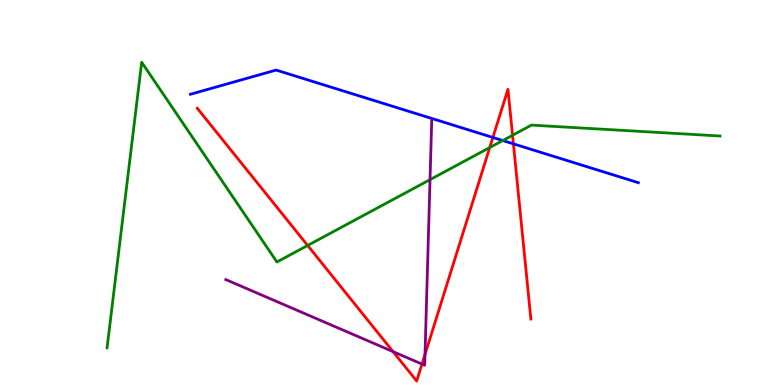[{'lines': ['blue', 'red'], 'intersections': [{'x': 6.36, 'y': 6.43}, {'x': 6.62, 'y': 6.26}]}, {'lines': ['green', 'red'], 'intersections': [{'x': 3.97, 'y': 3.62}, {'x': 6.32, 'y': 6.17}, {'x': 6.61, 'y': 6.49}]}, {'lines': ['purple', 'red'], 'intersections': [{'x': 5.07, 'y': 0.866}, {'x': 5.45, 'y': 0.543}, {'x': 5.48, 'y': 0.794}]}, {'lines': ['blue', 'green'], 'intersections': [{'x': 6.49, 'y': 6.35}]}, {'lines': ['blue', 'purple'], 'intersections': []}, {'lines': ['green', 'purple'], 'intersections': [{'x': 5.55, 'y': 5.33}]}]